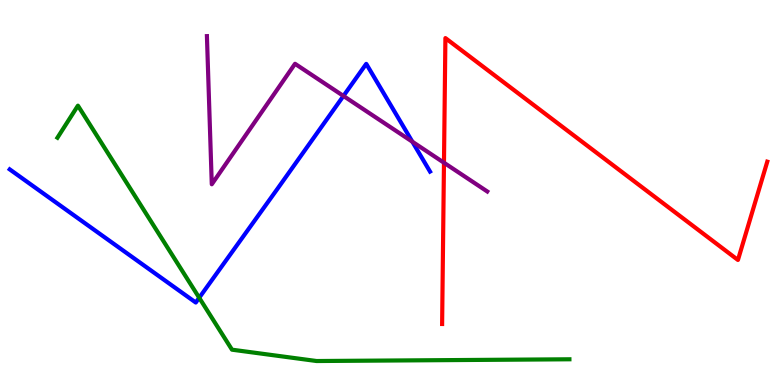[{'lines': ['blue', 'red'], 'intersections': []}, {'lines': ['green', 'red'], 'intersections': []}, {'lines': ['purple', 'red'], 'intersections': [{'x': 5.73, 'y': 5.77}]}, {'lines': ['blue', 'green'], 'intersections': [{'x': 2.57, 'y': 2.27}]}, {'lines': ['blue', 'purple'], 'intersections': [{'x': 4.43, 'y': 7.51}, {'x': 5.32, 'y': 6.32}]}, {'lines': ['green', 'purple'], 'intersections': []}]